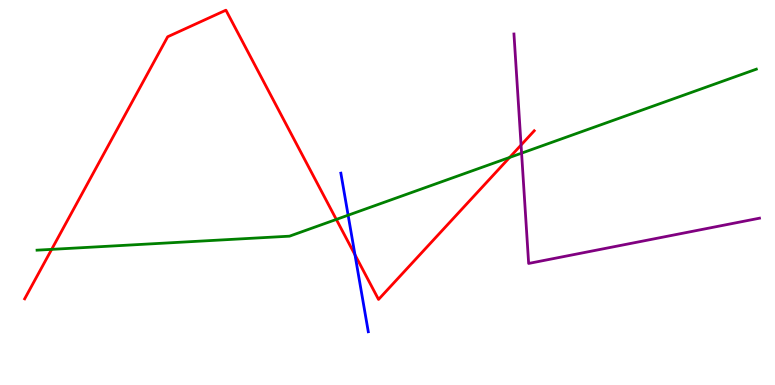[{'lines': ['blue', 'red'], 'intersections': [{'x': 4.58, 'y': 3.38}]}, {'lines': ['green', 'red'], 'intersections': [{'x': 0.667, 'y': 3.52}, {'x': 4.34, 'y': 4.3}, {'x': 6.58, 'y': 5.91}]}, {'lines': ['purple', 'red'], 'intersections': [{'x': 6.72, 'y': 6.23}]}, {'lines': ['blue', 'green'], 'intersections': [{'x': 4.49, 'y': 4.41}]}, {'lines': ['blue', 'purple'], 'intersections': []}, {'lines': ['green', 'purple'], 'intersections': [{'x': 6.73, 'y': 6.02}]}]